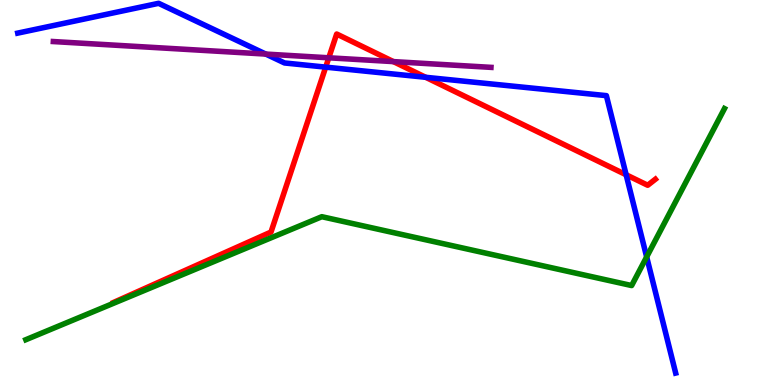[{'lines': ['blue', 'red'], 'intersections': [{'x': 4.2, 'y': 8.26}, {'x': 5.49, 'y': 7.99}, {'x': 8.08, 'y': 5.46}]}, {'lines': ['green', 'red'], 'intersections': []}, {'lines': ['purple', 'red'], 'intersections': [{'x': 4.24, 'y': 8.5}, {'x': 5.08, 'y': 8.4}]}, {'lines': ['blue', 'green'], 'intersections': [{'x': 8.34, 'y': 3.33}]}, {'lines': ['blue', 'purple'], 'intersections': [{'x': 3.43, 'y': 8.6}]}, {'lines': ['green', 'purple'], 'intersections': []}]